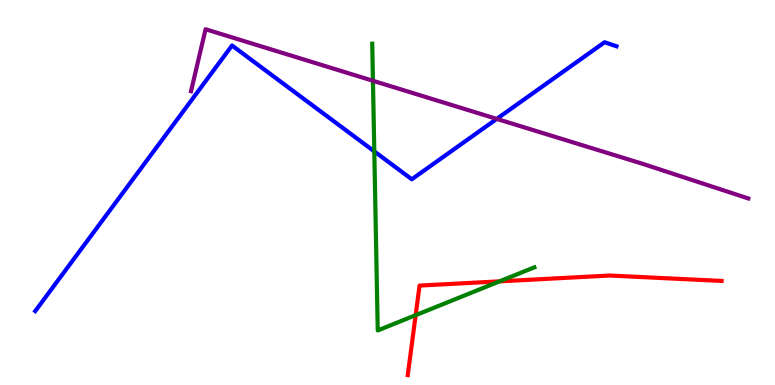[{'lines': ['blue', 'red'], 'intersections': []}, {'lines': ['green', 'red'], 'intersections': [{'x': 5.36, 'y': 1.81}, {'x': 6.45, 'y': 2.69}]}, {'lines': ['purple', 'red'], 'intersections': []}, {'lines': ['blue', 'green'], 'intersections': [{'x': 4.83, 'y': 6.07}]}, {'lines': ['blue', 'purple'], 'intersections': [{'x': 6.41, 'y': 6.91}]}, {'lines': ['green', 'purple'], 'intersections': [{'x': 4.81, 'y': 7.9}]}]